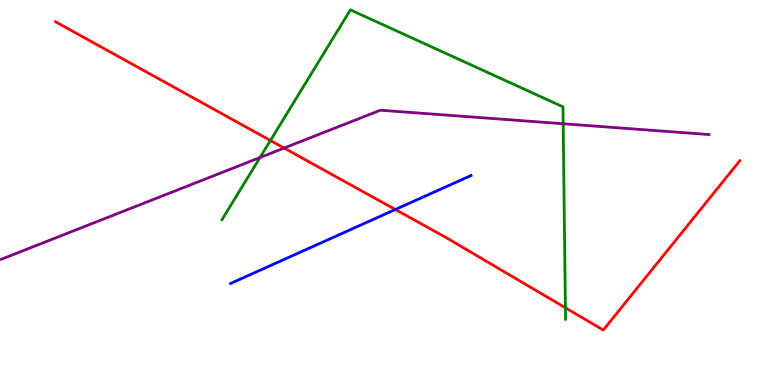[{'lines': ['blue', 'red'], 'intersections': [{'x': 5.1, 'y': 4.56}]}, {'lines': ['green', 'red'], 'intersections': [{'x': 3.49, 'y': 6.35}, {'x': 7.3, 'y': 2.01}]}, {'lines': ['purple', 'red'], 'intersections': [{'x': 3.67, 'y': 6.15}]}, {'lines': ['blue', 'green'], 'intersections': []}, {'lines': ['blue', 'purple'], 'intersections': []}, {'lines': ['green', 'purple'], 'intersections': [{'x': 3.36, 'y': 5.91}, {'x': 7.27, 'y': 6.79}]}]